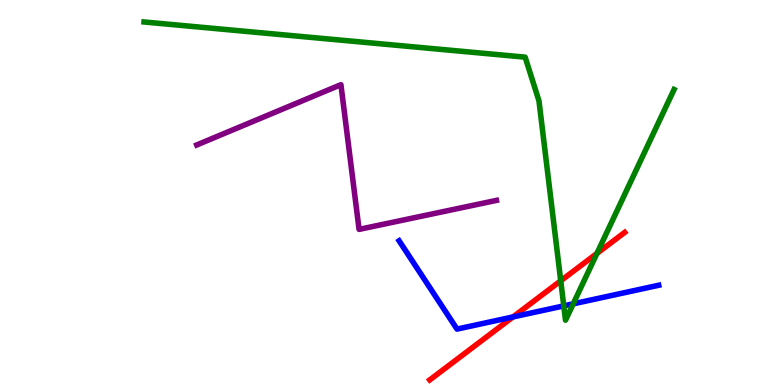[{'lines': ['blue', 'red'], 'intersections': [{'x': 6.62, 'y': 1.77}]}, {'lines': ['green', 'red'], 'intersections': [{'x': 7.24, 'y': 2.71}, {'x': 7.7, 'y': 3.42}]}, {'lines': ['purple', 'red'], 'intersections': []}, {'lines': ['blue', 'green'], 'intersections': [{'x': 7.27, 'y': 2.05}, {'x': 7.4, 'y': 2.11}]}, {'lines': ['blue', 'purple'], 'intersections': []}, {'lines': ['green', 'purple'], 'intersections': []}]